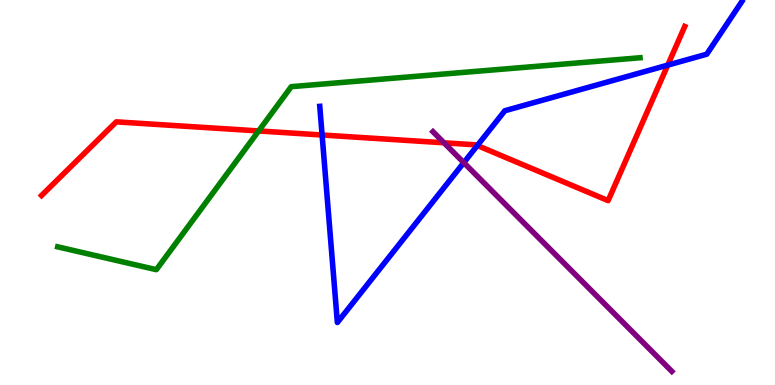[{'lines': ['blue', 'red'], 'intersections': [{'x': 4.16, 'y': 6.49}, {'x': 6.16, 'y': 6.22}, {'x': 8.62, 'y': 8.31}]}, {'lines': ['green', 'red'], 'intersections': [{'x': 3.34, 'y': 6.6}]}, {'lines': ['purple', 'red'], 'intersections': [{'x': 5.73, 'y': 6.29}]}, {'lines': ['blue', 'green'], 'intersections': []}, {'lines': ['blue', 'purple'], 'intersections': [{'x': 5.98, 'y': 5.78}]}, {'lines': ['green', 'purple'], 'intersections': []}]